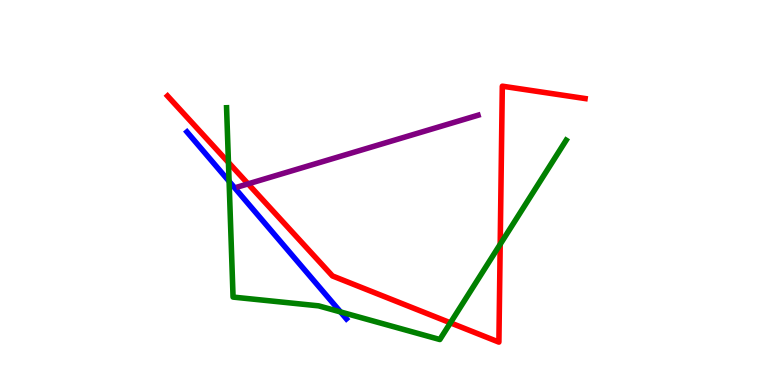[{'lines': ['blue', 'red'], 'intersections': []}, {'lines': ['green', 'red'], 'intersections': [{'x': 2.95, 'y': 5.78}, {'x': 5.81, 'y': 1.61}, {'x': 6.45, 'y': 3.66}]}, {'lines': ['purple', 'red'], 'intersections': [{'x': 3.2, 'y': 5.22}]}, {'lines': ['blue', 'green'], 'intersections': [{'x': 2.96, 'y': 5.29}, {'x': 4.39, 'y': 1.9}]}, {'lines': ['blue', 'purple'], 'intersections': []}, {'lines': ['green', 'purple'], 'intersections': []}]